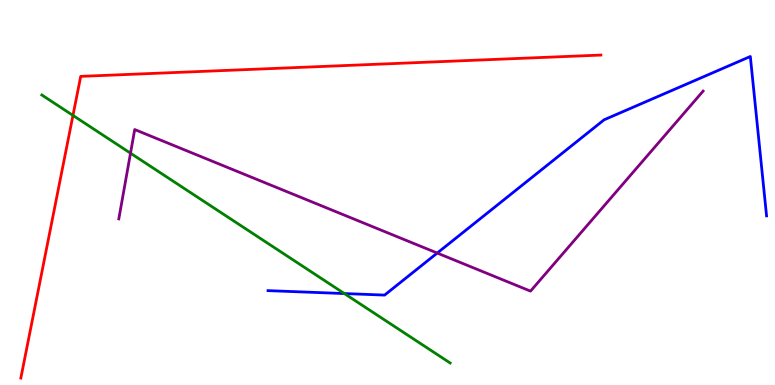[{'lines': ['blue', 'red'], 'intersections': []}, {'lines': ['green', 'red'], 'intersections': [{'x': 0.941, 'y': 7.0}]}, {'lines': ['purple', 'red'], 'intersections': []}, {'lines': ['blue', 'green'], 'intersections': [{'x': 4.44, 'y': 2.38}]}, {'lines': ['blue', 'purple'], 'intersections': [{'x': 5.64, 'y': 3.43}]}, {'lines': ['green', 'purple'], 'intersections': [{'x': 1.68, 'y': 6.02}]}]